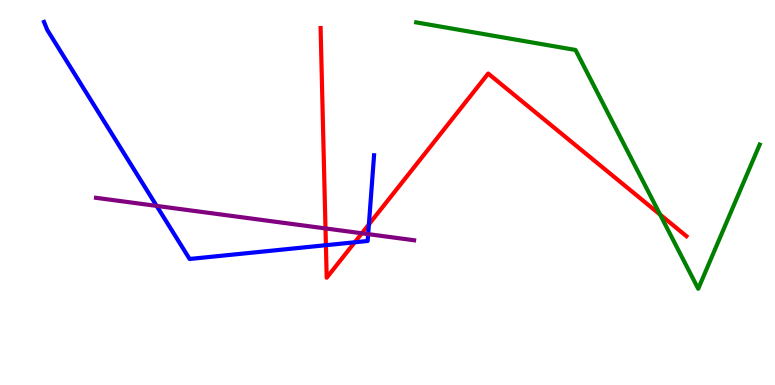[{'lines': ['blue', 'red'], 'intersections': [{'x': 4.21, 'y': 3.63}, {'x': 4.58, 'y': 3.71}, {'x': 4.76, 'y': 4.17}]}, {'lines': ['green', 'red'], 'intersections': [{'x': 8.52, 'y': 4.43}]}, {'lines': ['purple', 'red'], 'intersections': [{'x': 4.2, 'y': 4.07}, {'x': 4.67, 'y': 3.94}]}, {'lines': ['blue', 'green'], 'intersections': []}, {'lines': ['blue', 'purple'], 'intersections': [{'x': 2.02, 'y': 4.65}, {'x': 4.75, 'y': 3.92}]}, {'lines': ['green', 'purple'], 'intersections': []}]